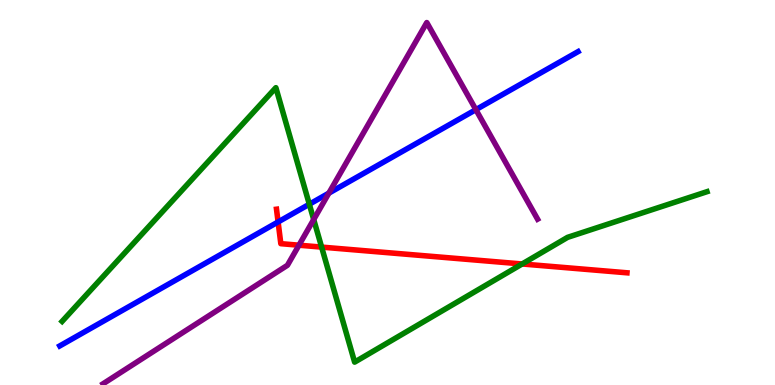[{'lines': ['blue', 'red'], 'intersections': [{'x': 3.59, 'y': 4.24}]}, {'lines': ['green', 'red'], 'intersections': [{'x': 4.15, 'y': 3.58}, {'x': 6.74, 'y': 3.14}]}, {'lines': ['purple', 'red'], 'intersections': [{'x': 3.86, 'y': 3.63}]}, {'lines': ['blue', 'green'], 'intersections': [{'x': 3.99, 'y': 4.7}]}, {'lines': ['blue', 'purple'], 'intersections': [{'x': 4.24, 'y': 4.98}, {'x': 6.14, 'y': 7.15}]}, {'lines': ['green', 'purple'], 'intersections': [{'x': 4.05, 'y': 4.3}]}]